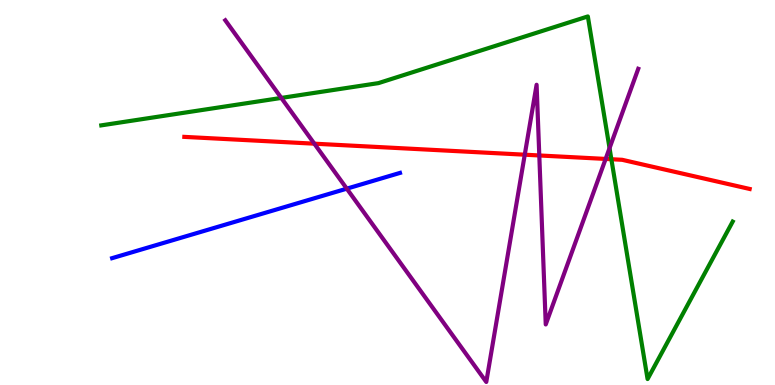[{'lines': ['blue', 'red'], 'intersections': []}, {'lines': ['green', 'red'], 'intersections': [{'x': 7.89, 'y': 5.86}]}, {'lines': ['purple', 'red'], 'intersections': [{'x': 4.06, 'y': 6.27}, {'x': 6.77, 'y': 5.98}, {'x': 6.96, 'y': 5.96}, {'x': 7.81, 'y': 5.87}]}, {'lines': ['blue', 'green'], 'intersections': []}, {'lines': ['blue', 'purple'], 'intersections': [{'x': 4.47, 'y': 5.1}]}, {'lines': ['green', 'purple'], 'intersections': [{'x': 3.63, 'y': 7.46}, {'x': 7.87, 'y': 6.15}]}]